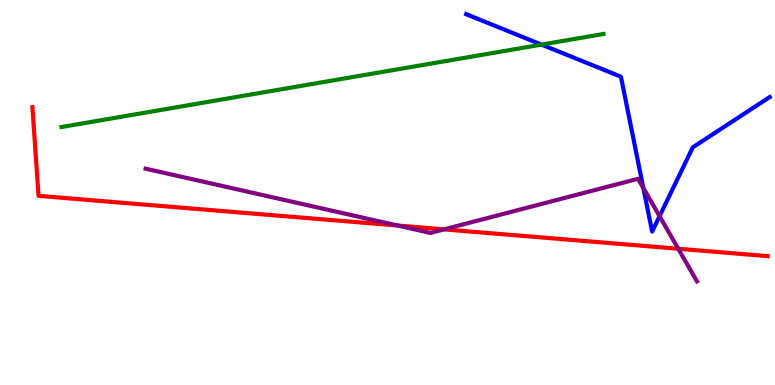[{'lines': ['blue', 'red'], 'intersections': []}, {'lines': ['green', 'red'], 'intersections': []}, {'lines': ['purple', 'red'], 'intersections': [{'x': 5.13, 'y': 4.14}, {'x': 5.73, 'y': 4.04}, {'x': 8.75, 'y': 3.54}]}, {'lines': ['blue', 'green'], 'intersections': [{'x': 6.99, 'y': 8.84}]}, {'lines': ['blue', 'purple'], 'intersections': [{'x': 8.3, 'y': 5.12}, {'x': 8.51, 'y': 4.38}]}, {'lines': ['green', 'purple'], 'intersections': []}]